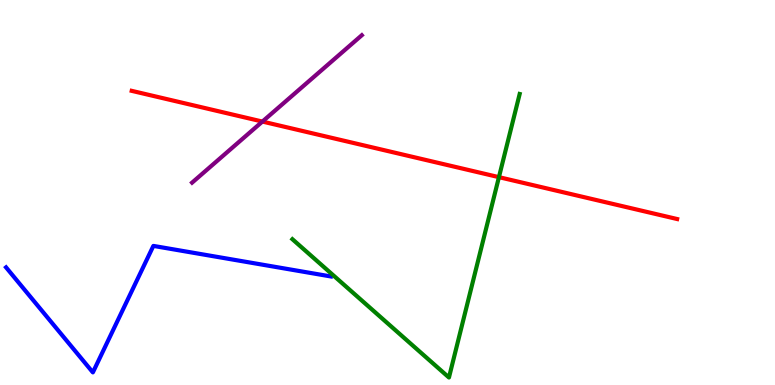[{'lines': ['blue', 'red'], 'intersections': []}, {'lines': ['green', 'red'], 'intersections': [{'x': 6.44, 'y': 5.4}]}, {'lines': ['purple', 'red'], 'intersections': [{'x': 3.39, 'y': 6.84}]}, {'lines': ['blue', 'green'], 'intersections': []}, {'lines': ['blue', 'purple'], 'intersections': []}, {'lines': ['green', 'purple'], 'intersections': []}]